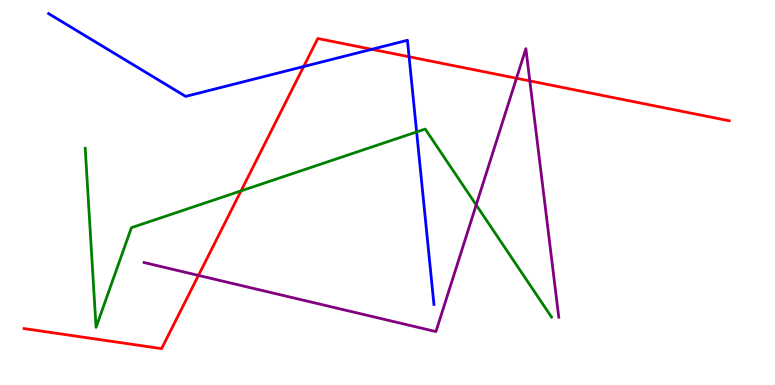[{'lines': ['blue', 'red'], 'intersections': [{'x': 3.92, 'y': 8.27}, {'x': 4.8, 'y': 8.72}, {'x': 5.28, 'y': 8.53}]}, {'lines': ['green', 'red'], 'intersections': [{'x': 3.11, 'y': 5.04}]}, {'lines': ['purple', 'red'], 'intersections': [{'x': 2.56, 'y': 2.85}, {'x': 6.66, 'y': 7.97}, {'x': 6.84, 'y': 7.9}]}, {'lines': ['blue', 'green'], 'intersections': [{'x': 5.38, 'y': 6.57}]}, {'lines': ['blue', 'purple'], 'intersections': []}, {'lines': ['green', 'purple'], 'intersections': [{'x': 6.14, 'y': 4.68}]}]